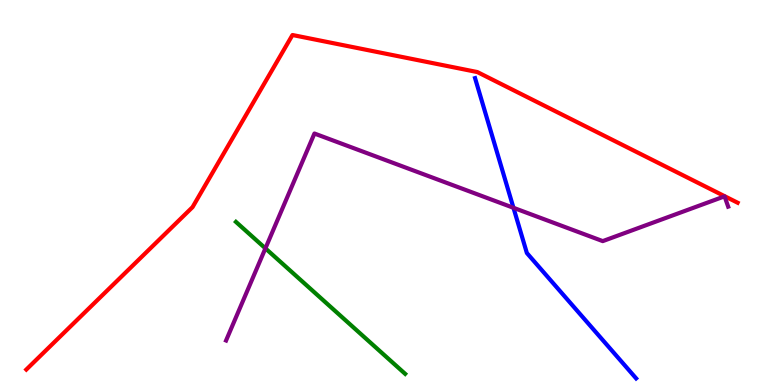[{'lines': ['blue', 'red'], 'intersections': []}, {'lines': ['green', 'red'], 'intersections': []}, {'lines': ['purple', 'red'], 'intersections': []}, {'lines': ['blue', 'green'], 'intersections': []}, {'lines': ['blue', 'purple'], 'intersections': [{'x': 6.63, 'y': 4.6}]}, {'lines': ['green', 'purple'], 'intersections': [{'x': 3.42, 'y': 3.55}]}]